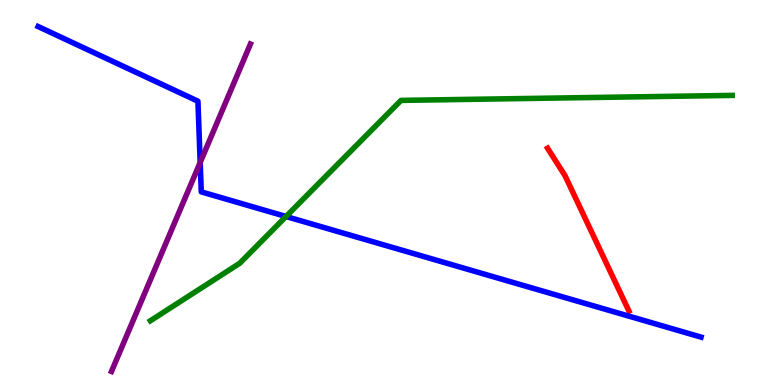[{'lines': ['blue', 'red'], 'intersections': []}, {'lines': ['green', 'red'], 'intersections': []}, {'lines': ['purple', 'red'], 'intersections': []}, {'lines': ['blue', 'green'], 'intersections': [{'x': 3.69, 'y': 4.38}]}, {'lines': ['blue', 'purple'], 'intersections': [{'x': 2.58, 'y': 5.78}]}, {'lines': ['green', 'purple'], 'intersections': []}]